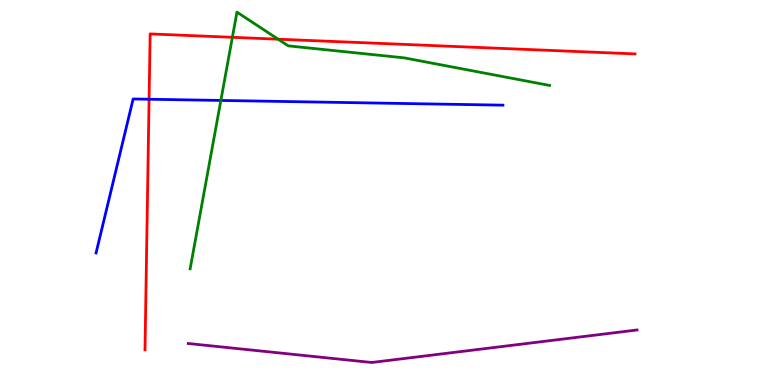[{'lines': ['blue', 'red'], 'intersections': [{'x': 1.92, 'y': 7.42}]}, {'lines': ['green', 'red'], 'intersections': [{'x': 3.0, 'y': 9.03}, {'x': 3.59, 'y': 8.98}]}, {'lines': ['purple', 'red'], 'intersections': []}, {'lines': ['blue', 'green'], 'intersections': [{'x': 2.85, 'y': 7.39}]}, {'lines': ['blue', 'purple'], 'intersections': []}, {'lines': ['green', 'purple'], 'intersections': []}]